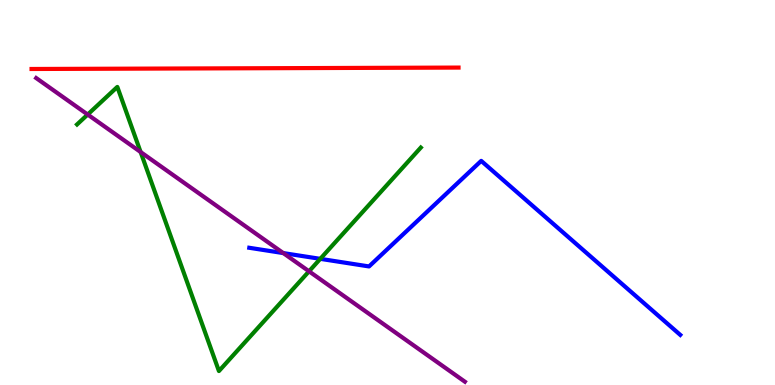[{'lines': ['blue', 'red'], 'intersections': []}, {'lines': ['green', 'red'], 'intersections': []}, {'lines': ['purple', 'red'], 'intersections': []}, {'lines': ['blue', 'green'], 'intersections': [{'x': 4.13, 'y': 3.28}]}, {'lines': ['blue', 'purple'], 'intersections': [{'x': 3.66, 'y': 3.43}]}, {'lines': ['green', 'purple'], 'intersections': [{'x': 1.13, 'y': 7.03}, {'x': 1.81, 'y': 6.05}, {'x': 3.99, 'y': 2.95}]}]